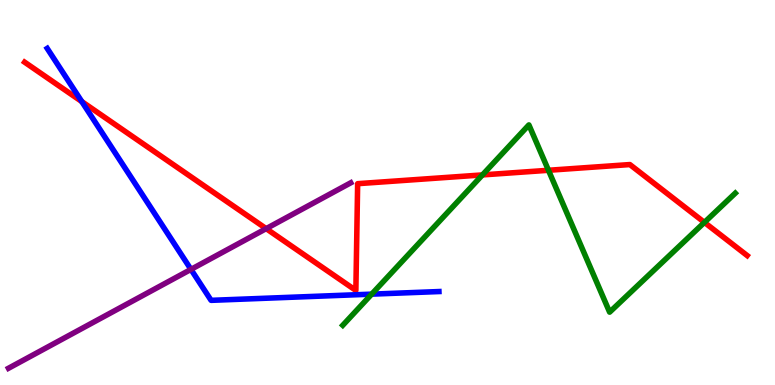[{'lines': ['blue', 'red'], 'intersections': [{'x': 1.06, 'y': 7.36}]}, {'lines': ['green', 'red'], 'intersections': [{'x': 6.23, 'y': 5.46}, {'x': 7.08, 'y': 5.58}, {'x': 9.09, 'y': 4.22}]}, {'lines': ['purple', 'red'], 'intersections': [{'x': 3.43, 'y': 4.06}]}, {'lines': ['blue', 'green'], 'intersections': [{'x': 4.8, 'y': 2.36}]}, {'lines': ['blue', 'purple'], 'intersections': [{'x': 2.46, 'y': 3.0}]}, {'lines': ['green', 'purple'], 'intersections': []}]